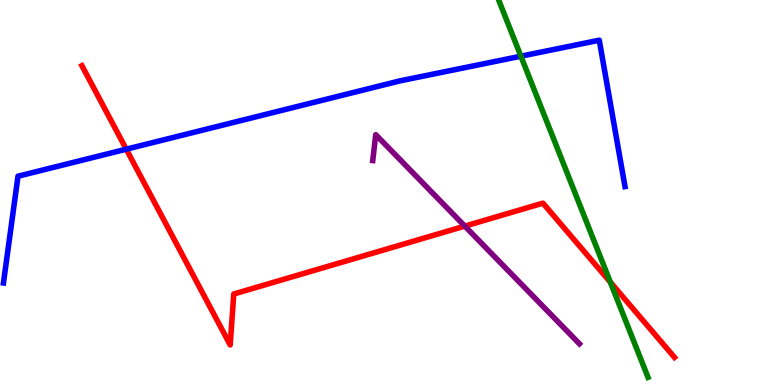[{'lines': ['blue', 'red'], 'intersections': [{'x': 1.63, 'y': 6.12}]}, {'lines': ['green', 'red'], 'intersections': [{'x': 7.88, 'y': 2.67}]}, {'lines': ['purple', 'red'], 'intersections': [{'x': 6.0, 'y': 4.13}]}, {'lines': ['blue', 'green'], 'intersections': [{'x': 6.72, 'y': 8.54}]}, {'lines': ['blue', 'purple'], 'intersections': []}, {'lines': ['green', 'purple'], 'intersections': []}]